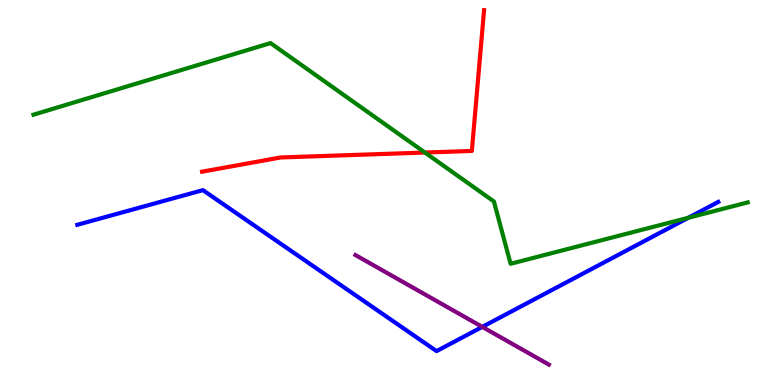[{'lines': ['blue', 'red'], 'intersections': []}, {'lines': ['green', 'red'], 'intersections': [{'x': 5.48, 'y': 6.04}]}, {'lines': ['purple', 'red'], 'intersections': []}, {'lines': ['blue', 'green'], 'intersections': [{'x': 8.88, 'y': 4.34}]}, {'lines': ['blue', 'purple'], 'intersections': [{'x': 6.22, 'y': 1.51}]}, {'lines': ['green', 'purple'], 'intersections': []}]